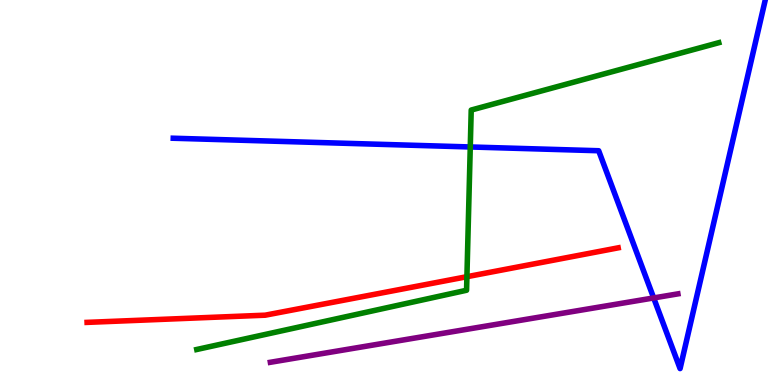[{'lines': ['blue', 'red'], 'intersections': []}, {'lines': ['green', 'red'], 'intersections': [{'x': 6.02, 'y': 2.81}]}, {'lines': ['purple', 'red'], 'intersections': []}, {'lines': ['blue', 'green'], 'intersections': [{'x': 6.07, 'y': 6.18}]}, {'lines': ['blue', 'purple'], 'intersections': [{'x': 8.43, 'y': 2.26}]}, {'lines': ['green', 'purple'], 'intersections': []}]